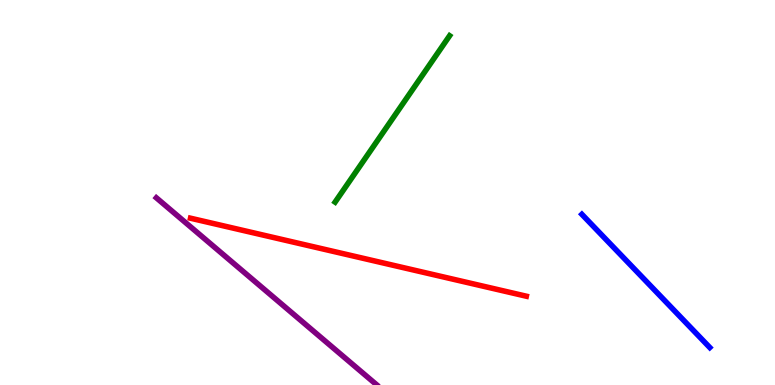[{'lines': ['blue', 'red'], 'intersections': []}, {'lines': ['green', 'red'], 'intersections': []}, {'lines': ['purple', 'red'], 'intersections': []}, {'lines': ['blue', 'green'], 'intersections': []}, {'lines': ['blue', 'purple'], 'intersections': []}, {'lines': ['green', 'purple'], 'intersections': []}]